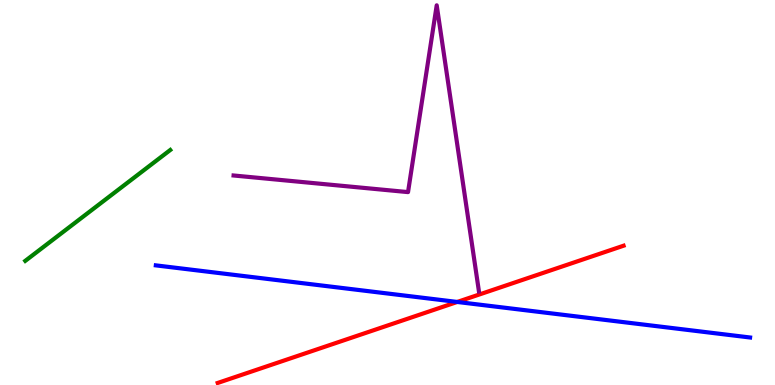[{'lines': ['blue', 'red'], 'intersections': [{'x': 5.9, 'y': 2.16}]}, {'lines': ['green', 'red'], 'intersections': []}, {'lines': ['purple', 'red'], 'intersections': []}, {'lines': ['blue', 'green'], 'intersections': []}, {'lines': ['blue', 'purple'], 'intersections': []}, {'lines': ['green', 'purple'], 'intersections': []}]